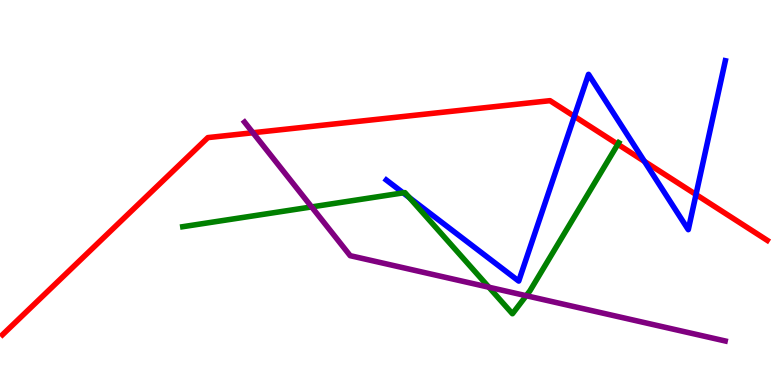[{'lines': ['blue', 'red'], 'intersections': [{'x': 7.41, 'y': 6.98}, {'x': 8.32, 'y': 5.81}, {'x': 8.98, 'y': 4.95}]}, {'lines': ['green', 'red'], 'intersections': [{'x': 7.97, 'y': 6.25}]}, {'lines': ['purple', 'red'], 'intersections': [{'x': 3.26, 'y': 6.55}]}, {'lines': ['blue', 'green'], 'intersections': [{'x': 5.2, 'y': 4.99}, {'x': 5.28, 'y': 4.87}]}, {'lines': ['blue', 'purple'], 'intersections': []}, {'lines': ['green', 'purple'], 'intersections': [{'x': 4.02, 'y': 4.63}, {'x': 6.31, 'y': 2.54}, {'x': 6.79, 'y': 2.32}]}]